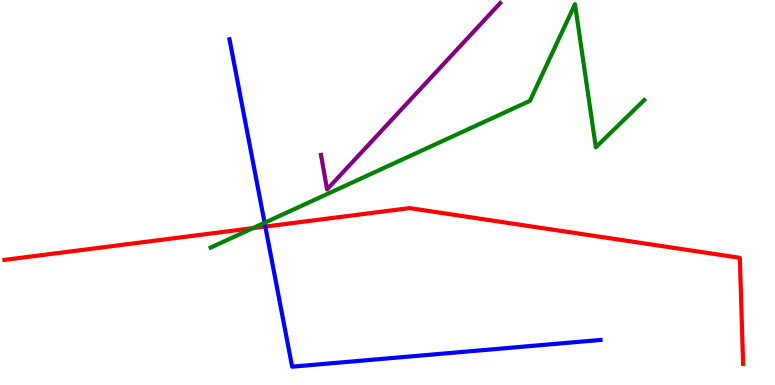[{'lines': ['blue', 'red'], 'intersections': [{'x': 3.42, 'y': 4.12}]}, {'lines': ['green', 'red'], 'intersections': [{'x': 3.26, 'y': 4.07}]}, {'lines': ['purple', 'red'], 'intersections': []}, {'lines': ['blue', 'green'], 'intersections': [{'x': 3.41, 'y': 4.21}]}, {'lines': ['blue', 'purple'], 'intersections': []}, {'lines': ['green', 'purple'], 'intersections': []}]